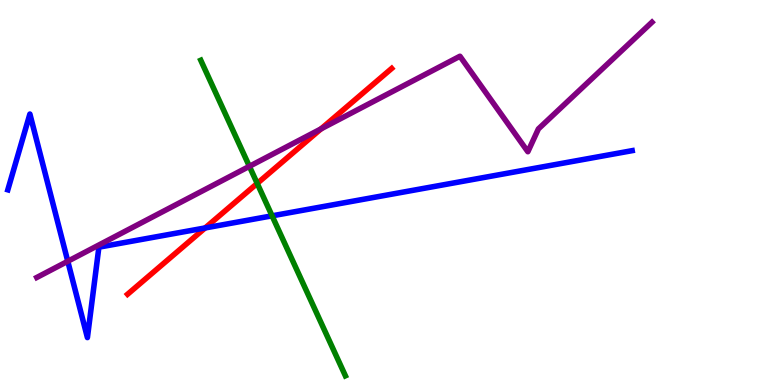[{'lines': ['blue', 'red'], 'intersections': [{'x': 2.65, 'y': 4.08}]}, {'lines': ['green', 'red'], 'intersections': [{'x': 3.32, 'y': 5.24}]}, {'lines': ['purple', 'red'], 'intersections': [{'x': 4.14, 'y': 6.65}]}, {'lines': ['blue', 'green'], 'intersections': [{'x': 3.51, 'y': 4.39}]}, {'lines': ['blue', 'purple'], 'intersections': [{'x': 0.875, 'y': 3.21}]}, {'lines': ['green', 'purple'], 'intersections': [{'x': 3.22, 'y': 5.68}]}]